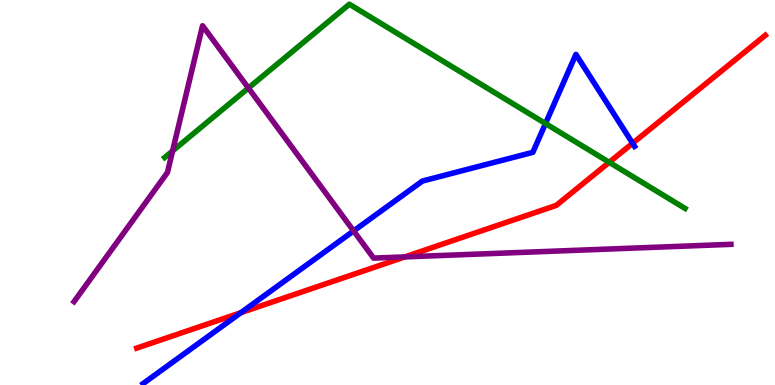[{'lines': ['blue', 'red'], 'intersections': [{'x': 3.11, 'y': 1.88}, {'x': 8.16, 'y': 6.28}]}, {'lines': ['green', 'red'], 'intersections': [{'x': 7.86, 'y': 5.78}]}, {'lines': ['purple', 'red'], 'intersections': [{'x': 5.22, 'y': 3.33}]}, {'lines': ['blue', 'green'], 'intersections': [{'x': 7.04, 'y': 6.79}]}, {'lines': ['blue', 'purple'], 'intersections': [{'x': 4.56, 'y': 4.0}]}, {'lines': ['green', 'purple'], 'intersections': [{'x': 2.23, 'y': 6.08}, {'x': 3.21, 'y': 7.71}]}]